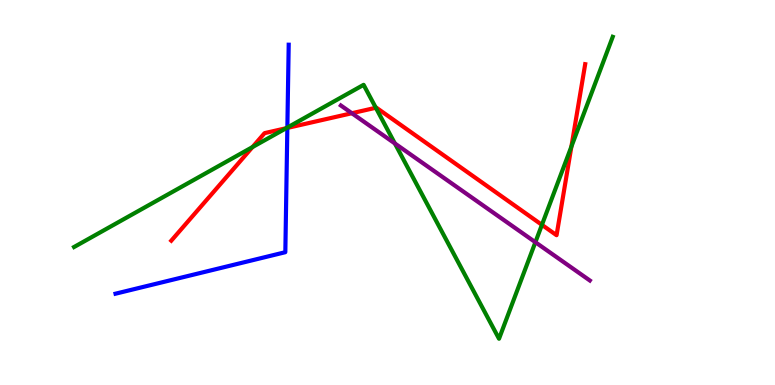[{'lines': ['blue', 'red'], 'intersections': [{'x': 3.71, 'y': 6.68}]}, {'lines': ['green', 'red'], 'intersections': [{'x': 3.26, 'y': 6.18}, {'x': 3.69, 'y': 6.67}, {'x': 4.85, 'y': 7.2}, {'x': 6.99, 'y': 4.16}, {'x': 7.37, 'y': 6.19}]}, {'lines': ['purple', 'red'], 'intersections': [{'x': 4.54, 'y': 7.06}]}, {'lines': ['blue', 'green'], 'intersections': [{'x': 3.71, 'y': 6.69}]}, {'lines': ['blue', 'purple'], 'intersections': []}, {'lines': ['green', 'purple'], 'intersections': [{'x': 5.1, 'y': 6.27}, {'x': 6.91, 'y': 3.71}]}]